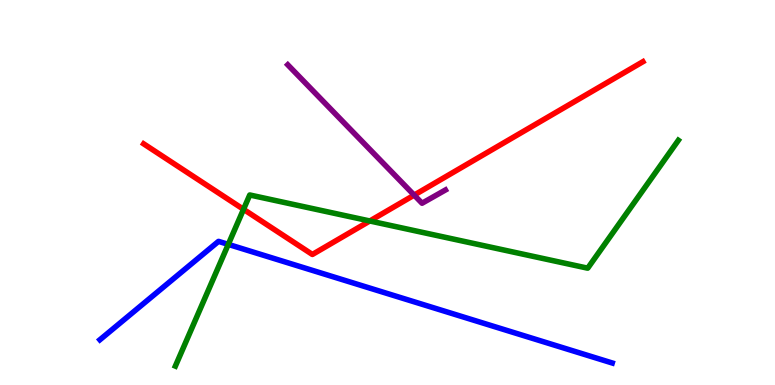[{'lines': ['blue', 'red'], 'intersections': []}, {'lines': ['green', 'red'], 'intersections': [{'x': 3.14, 'y': 4.56}, {'x': 4.77, 'y': 4.26}]}, {'lines': ['purple', 'red'], 'intersections': [{'x': 5.34, 'y': 4.93}]}, {'lines': ['blue', 'green'], 'intersections': [{'x': 2.95, 'y': 3.65}]}, {'lines': ['blue', 'purple'], 'intersections': []}, {'lines': ['green', 'purple'], 'intersections': []}]